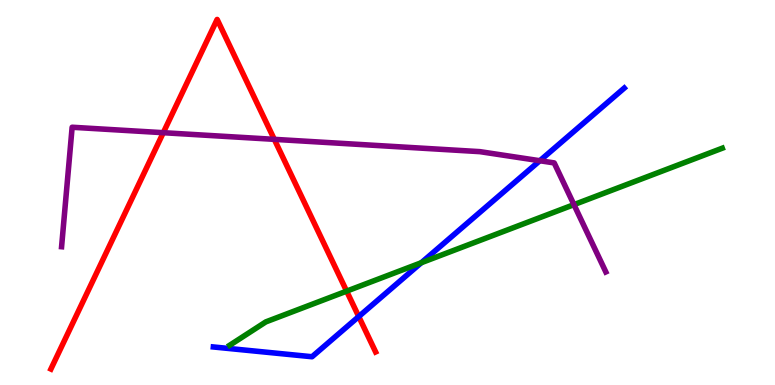[{'lines': ['blue', 'red'], 'intersections': [{'x': 4.63, 'y': 1.78}]}, {'lines': ['green', 'red'], 'intersections': [{'x': 4.47, 'y': 2.44}]}, {'lines': ['purple', 'red'], 'intersections': [{'x': 2.11, 'y': 6.55}, {'x': 3.54, 'y': 6.38}]}, {'lines': ['blue', 'green'], 'intersections': [{'x': 5.44, 'y': 3.18}]}, {'lines': ['blue', 'purple'], 'intersections': [{'x': 6.97, 'y': 5.83}]}, {'lines': ['green', 'purple'], 'intersections': [{'x': 7.41, 'y': 4.68}]}]